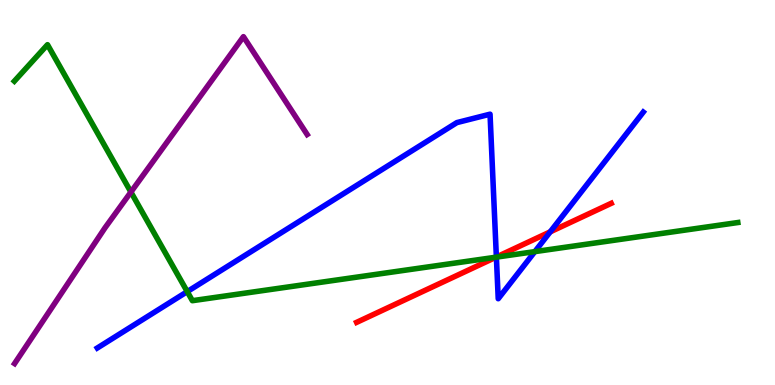[{'lines': ['blue', 'red'], 'intersections': [{'x': 6.4, 'y': 3.32}, {'x': 7.1, 'y': 3.98}]}, {'lines': ['green', 'red'], 'intersections': [{'x': 6.4, 'y': 3.32}]}, {'lines': ['purple', 'red'], 'intersections': []}, {'lines': ['blue', 'green'], 'intersections': [{'x': 2.42, 'y': 2.43}, {'x': 6.4, 'y': 3.32}, {'x': 6.9, 'y': 3.46}]}, {'lines': ['blue', 'purple'], 'intersections': []}, {'lines': ['green', 'purple'], 'intersections': [{'x': 1.69, 'y': 5.01}]}]